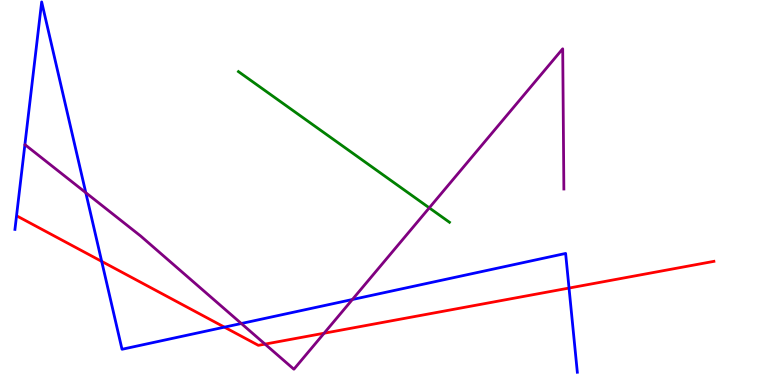[{'lines': ['blue', 'red'], 'intersections': [{'x': 1.31, 'y': 3.21}, {'x': 2.9, 'y': 1.5}, {'x': 7.34, 'y': 2.52}]}, {'lines': ['green', 'red'], 'intersections': []}, {'lines': ['purple', 'red'], 'intersections': [{'x': 3.42, 'y': 1.06}, {'x': 4.18, 'y': 1.34}]}, {'lines': ['blue', 'green'], 'intersections': []}, {'lines': ['blue', 'purple'], 'intersections': [{'x': 1.11, 'y': 4.99}, {'x': 3.11, 'y': 1.6}, {'x': 4.55, 'y': 2.22}]}, {'lines': ['green', 'purple'], 'intersections': [{'x': 5.54, 'y': 4.6}]}]